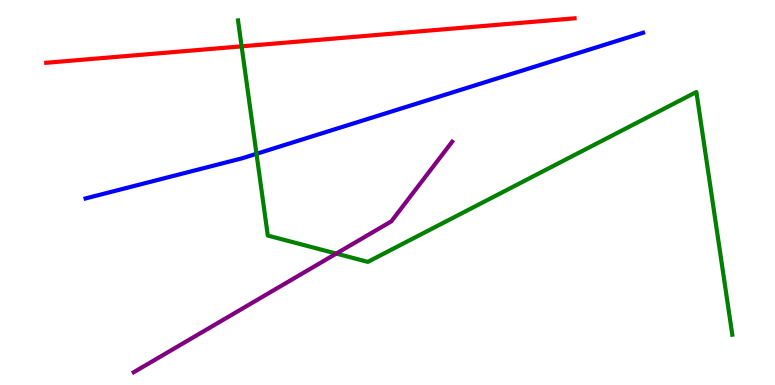[{'lines': ['blue', 'red'], 'intersections': []}, {'lines': ['green', 'red'], 'intersections': [{'x': 3.12, 'y': 8.8}]}, {'lines': ['purple', 'red'], 'intersections': []}, {'lines': ['blue', 'green'], 'intersections': [{'x': 3.31, 'y': 6.01}]}, {'lines': ['blue', 'purple'], 'intersections': []}, {'lines': ['green', 'purple'], 'intersections': [{'x': 4.34, 'y': 3.41}]}]